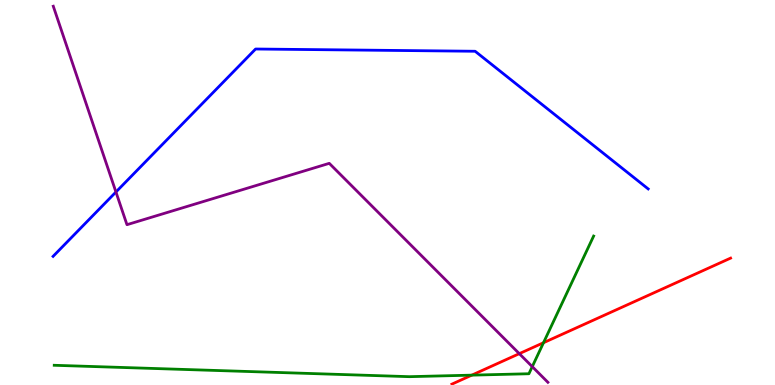[{'lines': ['blue', 'red'], 'intersections': []}, {'lines': ['green', 'red'], 'intersections': [{'x': 6.09, 'y': 0.256}, {'x': 7.01, 'y': 1.1}]}, {'lines': ['purple', 'red'], 'intersections': [{'x': 6.7, 'y': 0.814}]}, {'lines': ['blue', 'green'], 'intersections': []}, {'lines': ['blue', 'purple'], 'intersections': [{'x': 1.5, 'y': 5.01}]}, {'lines': ['green', 'purple'], 'intersections': [{'x': 6.87, 'y': 0.477}]}]